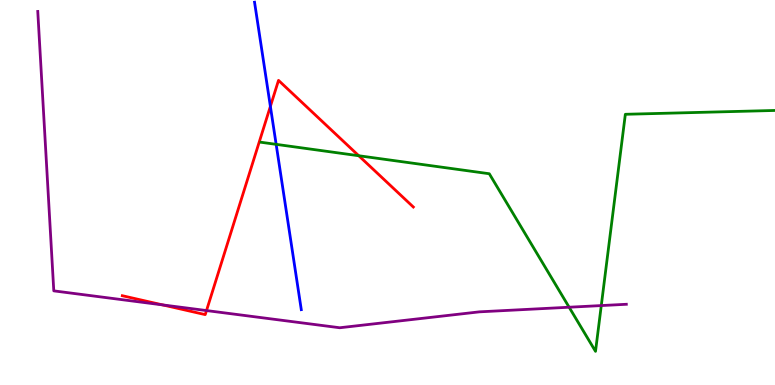[{'lines': ['blue', 'red'], 'intersections': [{'x': 3.49, 'y': 7.24}]}, {'lines': ['green', 'red'], 'intersections': [{'x': 4.63, 'y': 5.95}]}, {'lines': ['purple', 'red'], 'intersections': [{'x': 2.1, 'y': 2.08}, {'x': 2.66, 'y': 1.93}]}, {'lines': ['blue', 'green'], 'intersections': [{'x': 3.56, 'y': 6.25}]}, {'lines': ['blue', 'purple'], 'intersections': []}, {'lines': ['green', 'purple'], 'intersections': [{'x': 7.34, 'y': 2.02}, {'x': 7.76, 'y': 2.06}]}]